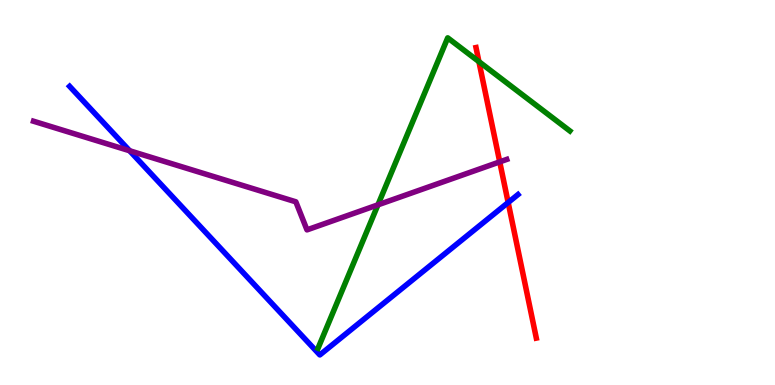[{'lines': ['blue', 'red'], 'intersections': [{'x': 6.56, 'y': 4.74}]}, {'lines': ['green', 'red'], 'intersections': [{'x': 6.18, 'y': 8.4}]}, {'lines': ['purple', 'red'], 'intersections': [{'x': 6.45, 'y': 5.8}]}, {'lines': ['blue', 'green'], 'intersections': []}, {'lines': ['blue', 'purple'], 'intersections': [{'x': 1.67, 'y': 6.08}]}, {'lines': ['green', 'purple'], 'intersections': [{'x': 4.88, 'y': 4.68}]}]